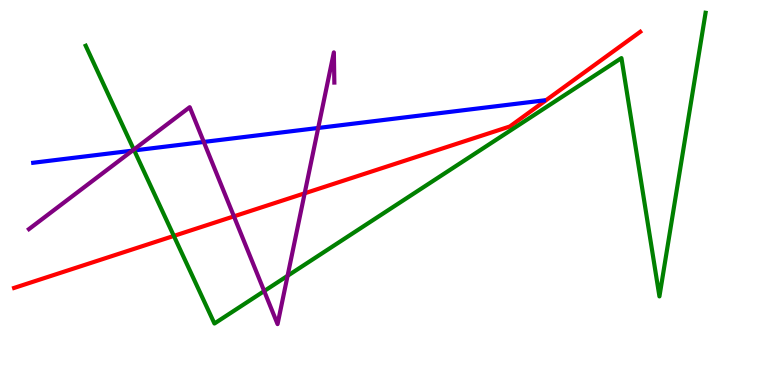[{'lines': ['blue', 'red'], 'intersections': []}, {'lines': ['green', 'red'], 'intersections': [{'x': 2.24, 'y': 3.87}]}, {'lines': ['purple', 'red'], 'intersections': [{'x': 3.02, 'y': 4.38}, {'x': 3.93, 'y': 4.98}]}, {'lines': ['blue', 'green'], 'intersections': [{'x': 1.73, 'y': 6.09}]}, {'lines': ['blue', 'purple'], 'intersections': [{'x': 1.71, 'y': 6.09}, {'x': 2.63, 'y': 6.31}, {'x': 4.11, 'y': 6.68}]}, {'lines': ['green', 'purple'], 'intersections': [{'x': 1.73, 'y': 6.11}, {'x': 3.41, 'y': 2.44}, {'x': 3.71, 'y': 2.84}]}]